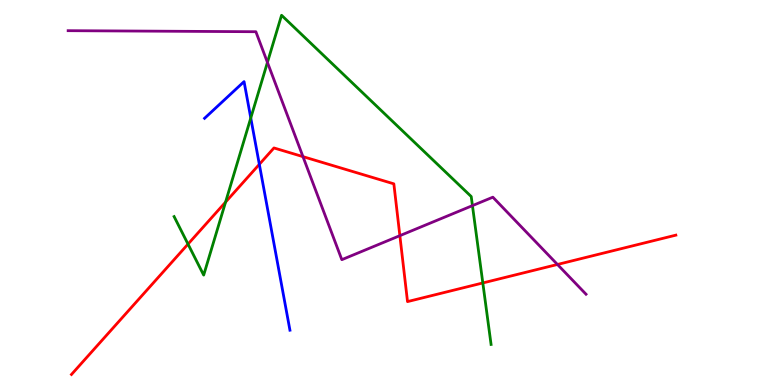[{'lines': ['blue', 'red'], 'intersections': [{'x': 3.35, 'y': 5.73}]}, {'lines': ['green', 'red'], 'intersections': [{'x': 2.43, 'y': 3.66}, {'x': 2.91, 'y': 4.75}, {'x': 6.23, 'y': 2.65}]}, {'lines': ['purple', 'red'], 'intersections': [{'x': 3.91, 'y': 5.93}, {'x': 5.16, 'y': 3.88}, {'x': 7.19, 'y': 3.13}]}, {'lines': ['blue', 'green'], 'intersections': [{'x': 3.24, 'y': 6.94}]}, {'lines': ['blue', 'purple'], 'intersections': []}, {'lines': ['green', 'purple'], 'intersections': [{'x': 3.45, 'y': 8.38}, {'x': 6.1, 'y': 4.66}]}]